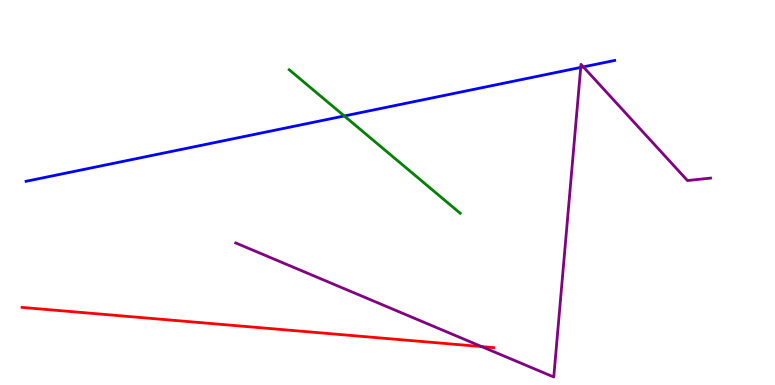[{'lines': ['blue', 'red'], 'intersections': []}, {'lines': ['green', 'red'], 'intersections': []}, {'lines': ['purple', 'red'], 'intersections': [{'x': 6.22, 'y': 0.997}]}, {'lines': ['blue', 'green'], 'intersections': [{'x': 4.44, 'y': 6.99}]}, {'lines': ['blue', 'purple'], 'intersections': [{'x': 7.49, 'y': 8.25}, {'x': 7.53, 'y': 8.26}]}, {'lines': ['green', 'purple'], 'intersections': []}]